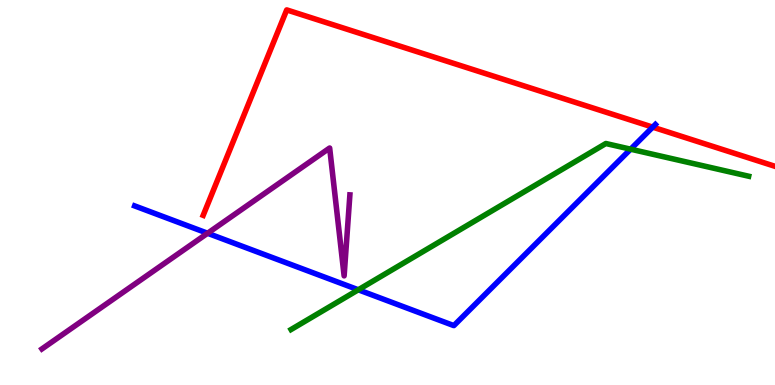[{'lines': ['blue', 'red'], 'intersections': [{'x': 8.42, 'y': 6.7}]}, {'lines': ['green', 'red'], 'intersections': []}, {'lines': ['purple', 'red'], 'intersections': []}, {'lines': ['blue', 'green'], 'intersections': [{'x': 4.62, 'y': 2.47}, {'x': 8.14, 'y': 6.13}]}, {'lines': ['blue', 'purple'], 'intersections': [{'x': 2.68, 'y': 3.94}]}, {'lines': ['green', 'purple'], 'intersections': []}]